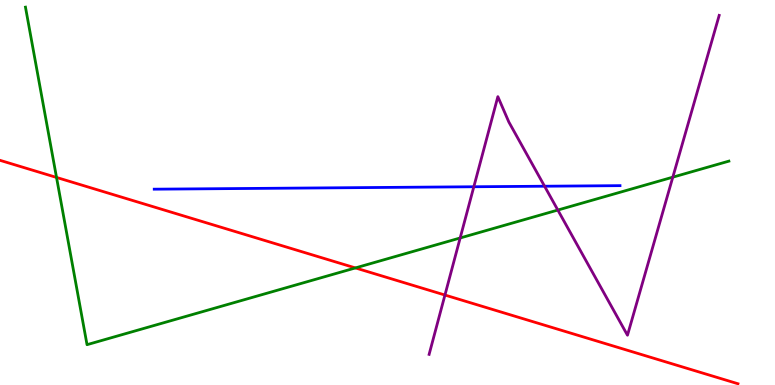[{'lines': ['blue', 'red'], 'intersections': []}, {'lines': ['green', 'red'], 'intersections': [{'x': 0.729, 'y': 5.39}, {'x': 4.59, 'y': 3.04}]}, {'lines': ['purple', 'red'], 'intersections': [{'x': 5.74, 'y': 2.34}]}, {'lines': ['blue', 'green'], 'intersections': []}, {'lines': ['blue', 'purple'], 'intersections': [{'x': 6.11, 'y': 5.15}, {'x': 7.03, 'y': 5.16}]}, {'lines': ['green', 'purple'], 'intersections': [{'x': 5.94, 'y': 3.82}, {'x': 7.2, 'y': 4.54}, {'x': 8.68, 'y': 5.4}]}]